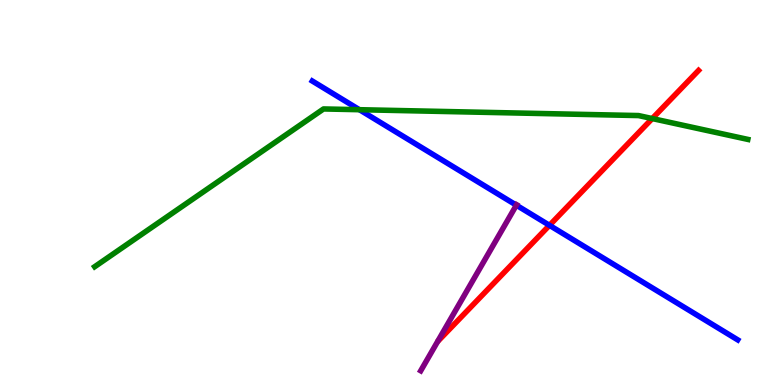[{'lines': ['blue', 'red'], 'intersections': [{'x': 7.09, 'y': 4.15}]}, {'lines': ['green', 'red'], 'intersections': [{'x': 8.42, 'y': 6.92}]}, {'lines': ['purple', 'red'], 'intersections': []}, {'lines': ['blue', 'green'], 'intersections': [{'x': 4.64, 'y': 7.15}]}, {'lines': ['blue', 'purple'], 'intersections': [{'x': 6.66, 'y': 4.67}]}, {'lines': ['green', 'purple'], 'intersections': []}]